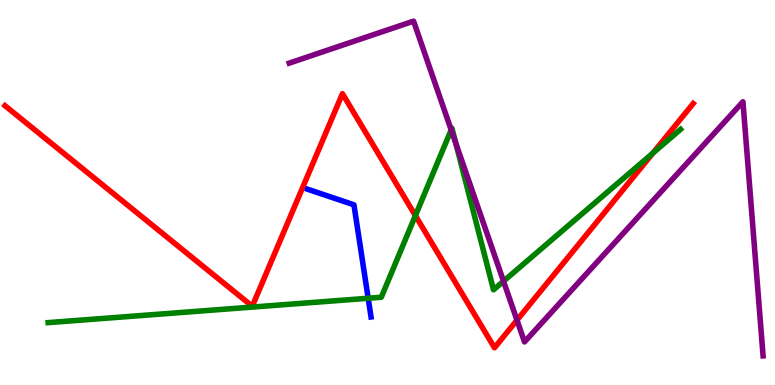[{'lines': ['blue', 'red'], 'intersections': []}, {'lines': ['green', 'red'], 'intersections': [{'x': 5.36, 'y': 4.4}, {'x': 8.42, 'y': 6.02}]}, {'lines': ['purple', 'red'], 'intersections': [{'x': 6.67, 'y': 1.68}]}, {'lines': ['blue', 'green'], 'intersections': [{'x': 4.75, 'y': 2.25}]}, {'lines': ['blue', 'purple'], 'intersections': []}, {'lines': ['green', 'purple'], 'intersections': [{'x': 5.82, 'y': 6.63}, {'x': 5.88, 'y': 6.28}, {'x': 6.5, 'y': 2.7}]}]